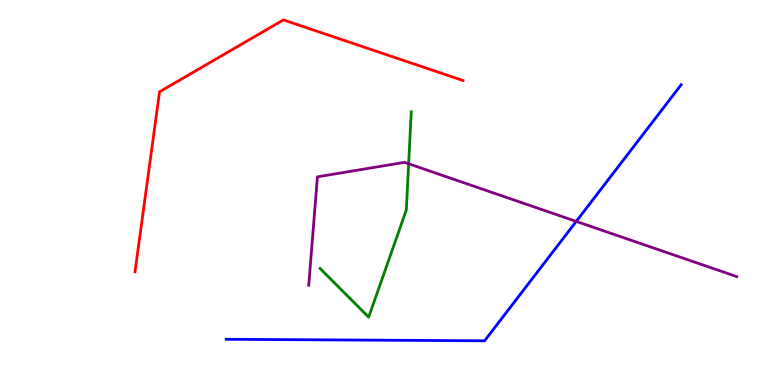[{'lines': ['blue', 'red'], 'intersections': []}, {'lines': ['green', 'red'], 'intersections': []}, {'lines': ['purple', 'red'], 'intersections': []}, {'lines': ['blue', 'green'], 'intersections': []}, {'lines': ['blue', 'purple'], 'intersections': [{'x': 7.44, 'y': 4.25}]}, {'lines': ['green', 'purple'], 'intersections': [{'x': 5.27, 'y': 5.75}]}]